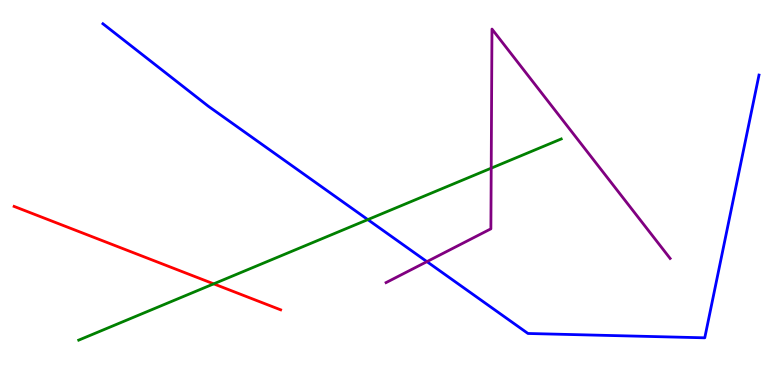[{'lines': ['blue', 'red'], 'intersections': []}, {'lines': ['green', 'red'], 'intersections': [{'x': 2.76, 'y': 2.63}]}, {'lines': ['purple', 'red'], 'intersections': []}, {'lines': ['blue', 'green'], 'intersections': [{'x': 4.75, 'y': 4.3}]}, {'lines': ['blue', 'purple'], 'intersections': [{'x': 5.51, 'y': 3.2}]}, {'lines': ['green', 'purple'], 'intersections': [{'x': 6.34, 'y': 5.63}]}]